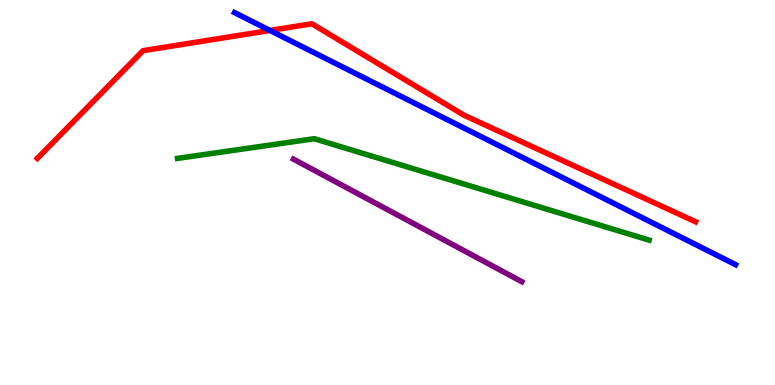[{'lines': ['blue', 'red'], 'intersections': [{'x': 3.48, 'y': 9.21}]}, {'lines': ['green', 'red'], 'intersections': []}, {'lines': ['purple', 'red'], 'intersections': []}, {'lines': ['blue', 'green'], 'intersections': []}, {'lines': ['blue', 'purple'], 'intersections': []}, {'lines': ['green', 'purple'], 'intersections': []}]